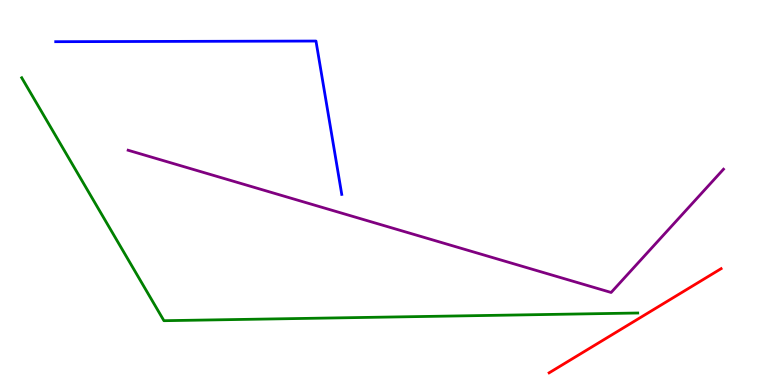[{'lines': ['blue', 'red'], 'intersections': []}, {'lines': ['green', 'red'], 'intersections': []}, {'lines': ['purple', 'red'], 'intersections': []}, {'lines': ['blue', 'green'], 'intersections': []}, {'lines': ['blue', 'purple'], 'intersections': []}, {'lines': ['green', 'purple'], 'intersections': []}]